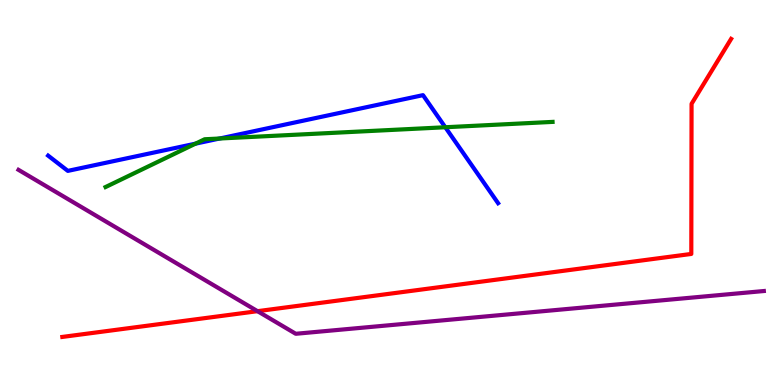[{'lines': ['blue', 'red'], 'intersections': []}, {'lines': ['green', 'red'], 'intersections': []}, {'lines': ['purple', 'red'], 'intersections': [{'x': 3.32, 'y': 1.92}]}, {'lines': ['blue', 'green'], 'intersections': [{'x': 2.52, 'y': 6.27}, {'x': 2.83, 'y': 6.4}, {'x': 5.75, 'y': 6.69}]}, {'lines': ['blue', 'purple'], 'intersections': []}, {'lines': ['green', 'purple'], 'intersections': []}]